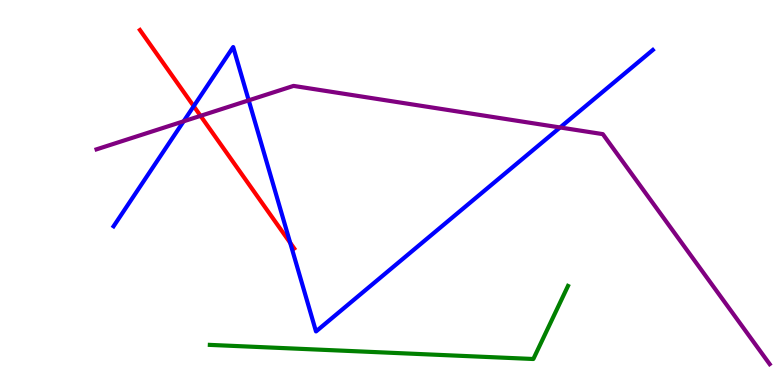[{'lines': ['blue', 'red'], 'intersections': [{'x': 2.5, 'y': 7.24}, {'x': 3.74, 'y': 3.69}]}, {'lines': ['green', 'red'], 'intersections': []}, {'lines': ['purple', 'red'], 'intersections': [{'x': 2.59, 'y': 6.99}]}, {'lines': ['blue', 'green'], 'intersections': []}, {'lines': ['blue', 'purple'], 'intersections': [{'x': 2.37, 'y': 6.85}, {'x': 3.21, 'y': 7.39}, {'x': 7.23, 'y': 6.69}]}, {'lines': ['green', 'purple'], 'intersections': []}]